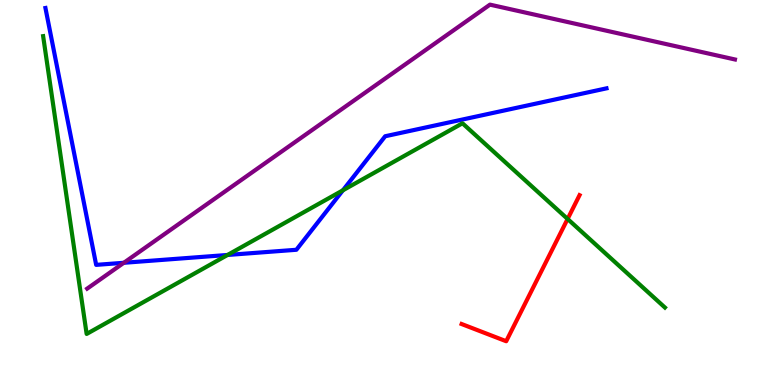[{'lines': ['blue', 'red'], 'intersections': []}, {'lines': ['green', 'red'], 'intersections': [{'x': 7.32, 'y': 4.31}]}, {'lines': ['purple', 'red'], 'intersections': []}, {'lines': ['blue', 'green'], 'intersections': [{'x': 2.94, 'y': 3.38}, {'x': 4.42, 'y': 5.06}]}, {'lines': ['blue', 'purple'], 'intersections': [{'x': 1.6, 'y': 3.17}]}, {'lines': ['green', 'purple'], 'intersections': []}]